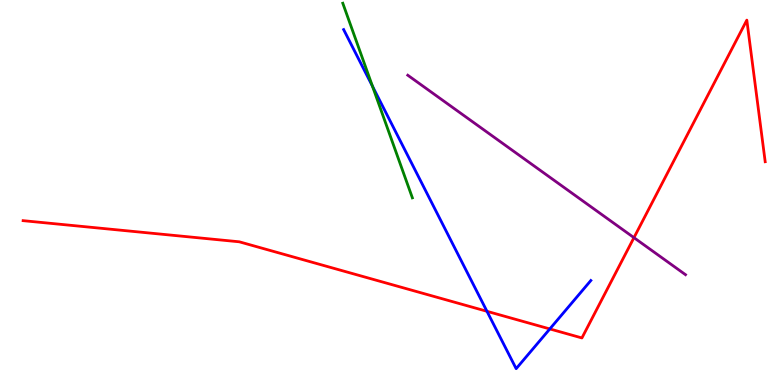[{'lines': ['blue', 'red'], 'intersections': [{'x': 6.28, 'y': 1.91}, {'x': 7.09, 'y': 1.46}]}, {'lines': ['green', 'red'], 'intersections': []}, {'lines': ['purple', 'red'], 'intersections': [{'x': 8.18, 'y': 3.83}]}, {'lines': ['blue', 'green'], 'intersections': [{'x': 4.81, 'y': 7.76}]}, {'lines': ['blue', 'purple'], 'intersections': []}, {'lines': ['green', 'purple'], 'intersections': []}]